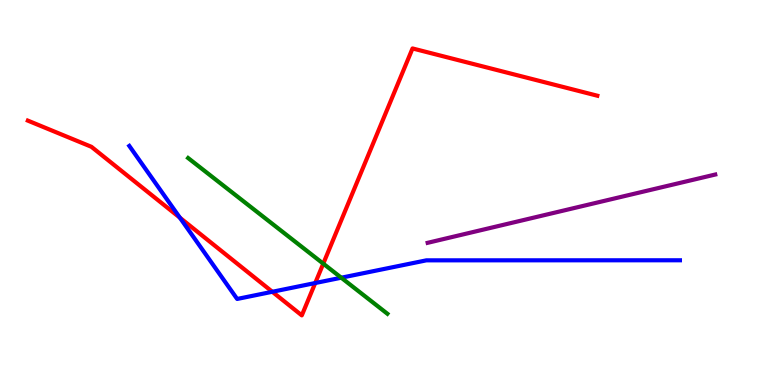[{'lines': ['blue', 'red'], 'intersections': [{'x': 2.32, 'y': 4.35}, {'x': 3.51, 'y': 2.42}, {'x': 4.07, 'y': 2.65}]}, {'lines': ['green', 'red'], 'intersections': [{'x': 4.17, 'y': 3.15}]}, {'lines': ['purple', 'red'], 'intersections': []}, {'lines': ['blue', 'green'], 'intersections': [{'x': 4.4, 'y': 2.79}]}, {'lines': ['blue', 'purple'], 'intersections': []}, {'lines': ['green', 'purple'], 'intersections': []}]